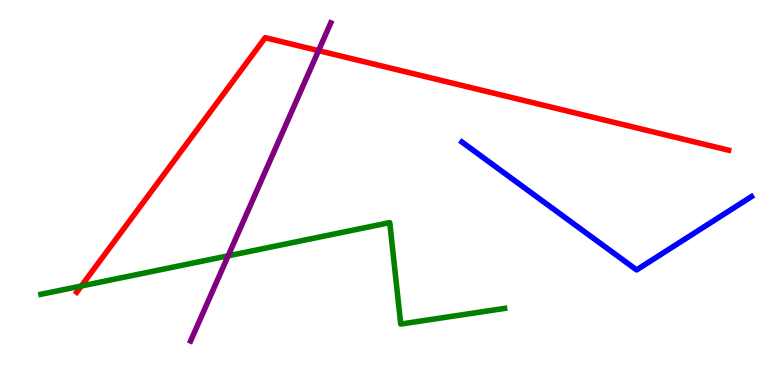[{'lines': ['blue', 'red'], 'intersections': []}, {'lines': ['green', 'red'], 'intersections': [{'x': 1.05, 'y': 2.57}]}, {'lines': ['purple', 'red'], 'intersections': [{'x': 4.11, 'y': 8.68}]}, {'lines': ['blue', 'green'], 'intersections': []}, {'lines': ['blue', 'purple'], 'intersections': []}, {'lines': ['green', 'purple'], 'intersections': [{'x': 2.94, 'y': 3.36}]}]